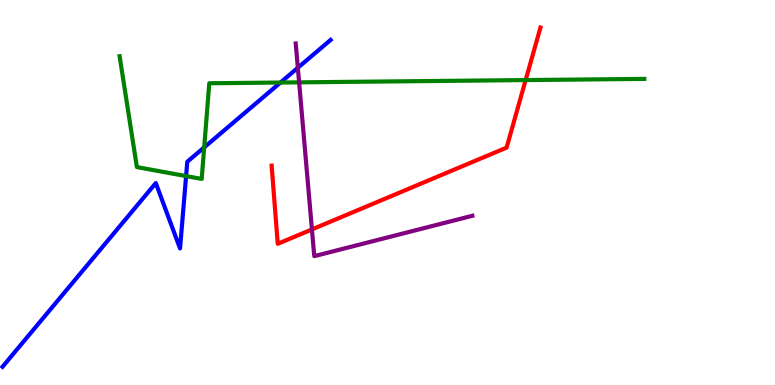[{'lines': ['blue', 'red'], 'intersections': []}, {'lines': ['green', 'red'], 'intersections': [{'x': 6.78, 'y': 7.92}]}, {'lines': ['purple', 'red'], 'intersections': [{'x': 4.02, 'y': 4.04}]}, {'lines': ['blue', 'green'], 'intersections': [{'x': 2.4, 'y': 5.43}, {'x': 2.63, 'y': 6.17}, {'x': 3.62, 'y': 7.86}]}, {'lines': ['blue', 'purple'], 'intersections': [{'x': 3.84, 'y': 8.24}]}, {'lines': ['green', 'purple'], 'intersections': [{'x': 3.86, 'y': 7.86}]}]